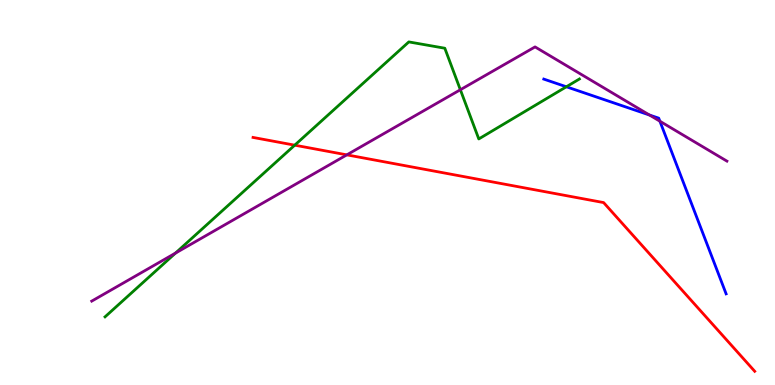[{'lines': ['blue', 'red'], 'intersections': []}, {'lines': ['green', 'red'], 'intersections': [{'x': 3.8, 'y': 6.23}]}, {'lines': ['purple', 'red'], 'intersections': [{'x': 4.48, 'y': 5.98}]}, {'lines': ['blue', 'green'], 'intersections': [{'x': 7.31, 'y': 7.75}]}, {'lines': ['blue', 'purple'], 'intersections': [{'x': 8.38, 'y': 7.01}, {'x': 8.51, 'y': 6.85}]}, {'lines': ['green', 'purple'], 'intersections': [{'x': 2.26, 'y': 3.43}, {'x': 5.94, 'y': 7.67}]}]